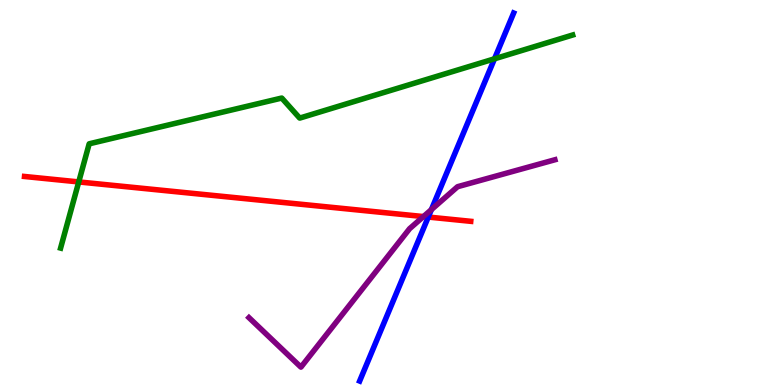[{'lines': ['blue', 'red'], 'intersections': [{'x': 5.53, 'y': 4.36}]}, {'lines': ['green', 'red'], 'intersections': [{'x': 1.02, 'y': 5.27}]}, {'lines': ['purple', 'red'], 'intersections': [{'x': 5.46, 'y': 4.37}]}, {'lines': ['blue', 'green'], 'intersections': [{'x': 6.38, 'y': 8.47}]}, {'lines': ['blue', 'purple'], 'intersections': [{'x': 5.57, 'y': 4.56}]}, {'lines': ['green', 'purple'], 'intersections': []}]